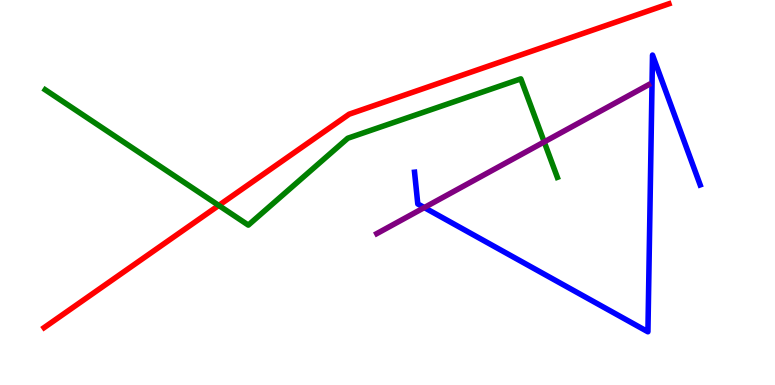[{'lines': ['blue', 'red'], 'intersections': []}, {'lines': ['green', 'red'], 'intersections': [{'x': 2.82, 'y': 4.66}]}, {'lines': ['purple', 'red'], 'intersections': []}, {'lines': ['blue', 'green'], 'intersections': []}, {'lines': ['blue', 'purple'], 'intersections': [{'x': 5.47, 'y': 4.61}]}, {'lines': ['green', 'purple'], 'intersections': [{'x': 7.02, 'y': 6.31}]}]